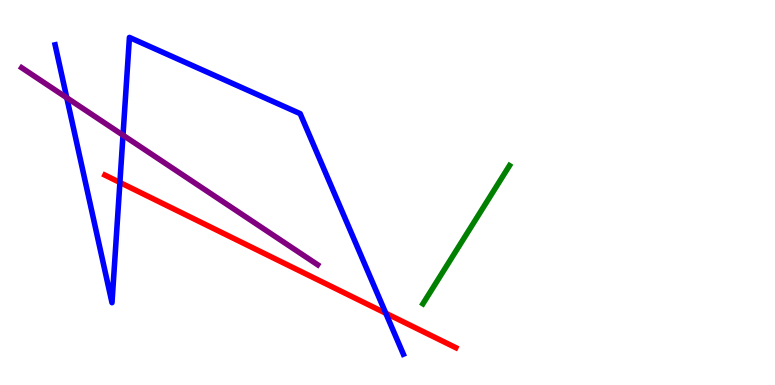[{'lines': ['blue', 'red'], 'intersections': [{'x': 1.55, 'y': 5.26}, {'x': 4.98, 'y': 1.86}]}, {'lines': ['green', 'red'], 'intersections': []}, {'lines': ['purple', 'red'], 'intersections': []}, {'lines': ['blue', 'green'], 'intersections': []}, {'lines': ['blue', 'purple'], 'intersections': [{'x': 0.862, 'y': 7.46}, {'x': 1.59, 'y': 6.49}]}, {'lines': ['green', 'purple'], 'intersections': []}]